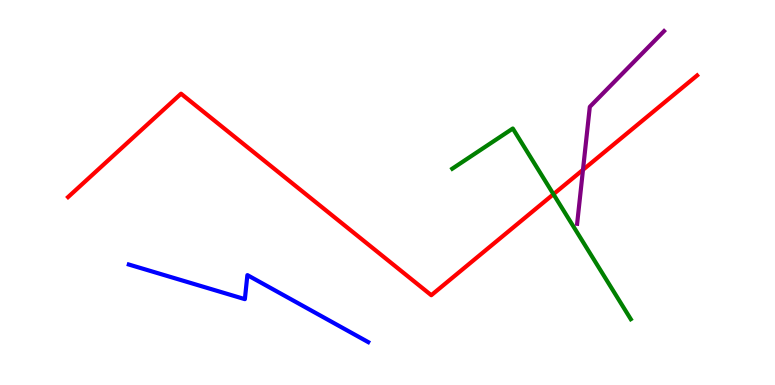[{'lines': ['blue', 'red'], 'intersections': []}, {'lines': ['green', 'red'], 'intersections': [{'x': 7.14, 'y': 4.96}]}, {'lines': ['purple', 'red'], 'intersections': [{'x': 7.52, 'y': 5.59}]}, {'lines': ['blue', 'green'], 'intersections': []}, {'lines': ['blue', 'purple'], 'intersections': []}, {'lines': ['green', 'purple'], 'intersections': []}]